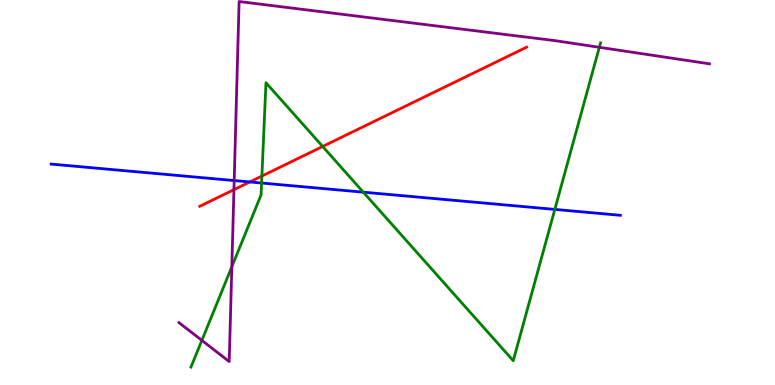[{'lines': ['blue', 'red'], 'intersections': [{'x': 3.22, 'y': 5.27}]}, {'lines': ['green', 'red'], 'intersections': [{'x': 3.38, 'y': 5.43}, {'x': 4.16, 'y': 6.2}]}, {'lines': ['purple', 'red'], 'intersections': [{'x': 3.02, 'y': 5.07}]}, {'lines': ['blue', 'green'], 'intersections': [{'x': 3.38, 'y': 5.25}, {'x': 4.69, 'y': 5.01}, {'x': 7.16, 'y': 4.56}]}, {'lines': ['blue', 'purple'], 'intersections': [{'x': 3.02, 'y': 5.31}]}, {'lines': ['green', 'purple'], 'intersections': [{'x': 2.6, 'y': 1.16}, {'x': 2.99, 'y': 3.07}, {'x': 7.73, 'y': 8.77}]}]